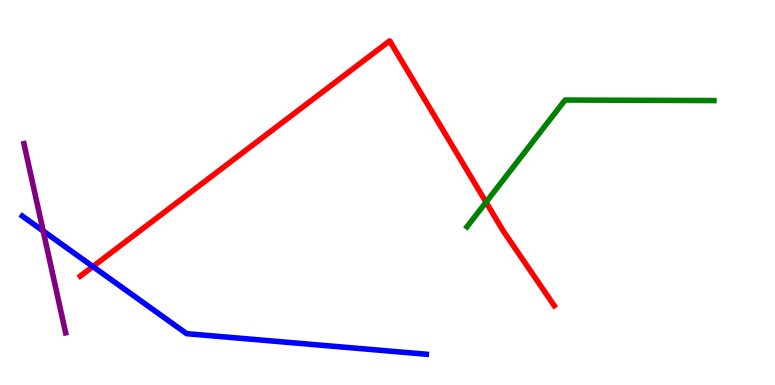[{'lines': ['blue', 'red'], 'intersections': [{'x': 1.2, 'y': 3.08}]}, {'lines': ['green', 'red'], 'intersections': [{'x': 6.27, 'y': 4.75}]}, {'lines': ['purple', 'red'], 'intersections': []}, {'lines': ['blue', 'green'], 'intersections': []}, {'lines': ['blue', 'purple'], 'intersections': [{'x': 0.557, 'y': 4.0}]}, {'lines': ['green', 'purple'], 'intersections': []}]